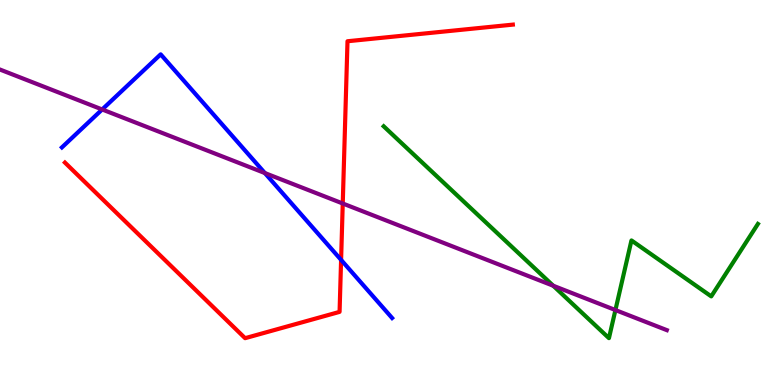[{'lines': ['blue', 'red'], 'intersections': [{'x': 4.4, 'y': 3.25}]}, {'lines': ['green', 'red'], 'intersections': []}, {'lines': ['purple', 'red'], 'intersections': [{'x': 4.42, 'y': 4.71}]}, {'lines': ['blue', 'green'], 'intersections': []}, {'lines': ['blue', 'purple'], 'intersections': [{'x': 1.32, 'y': 7.16}, {'x': 3.42, 'y': 5.51}]}, {'lines': ['green', 'purple'], 'intersections': [{'x': 7.14, 'y': 2.58}, {'x': 7.94, 'y': 1.95}]}]